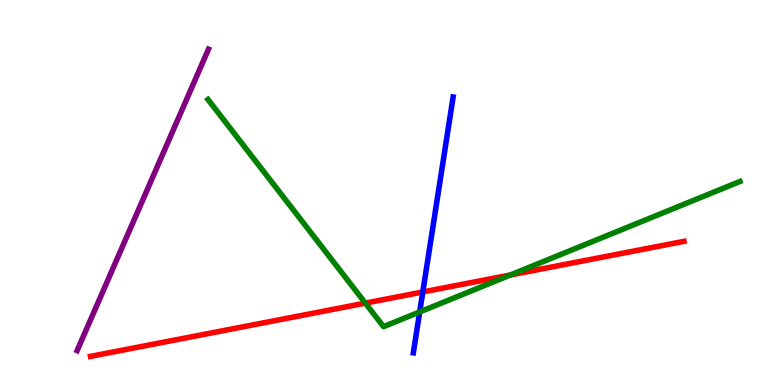[{'lines': ['blue', 'red'], 'intersections': [{'x': 5.46, 'y': 2.42}]}, {'lines': ['green', 'red'], 'intersections': [{'x': 4.71, 'y': 2.13}, {'x': 6.58, 'y': 2.86}]}, {'lines': ['purple', 'red'], 'intersections': []}, {'lines': ['blue', 'green'], 'intersections': [{'x': 5.42, 'y': 1.9}]}, {'lines': ['blue', 'purple'], 'intersections': []}, {'lines': ['green', 'purple'], 'intersections': []}]